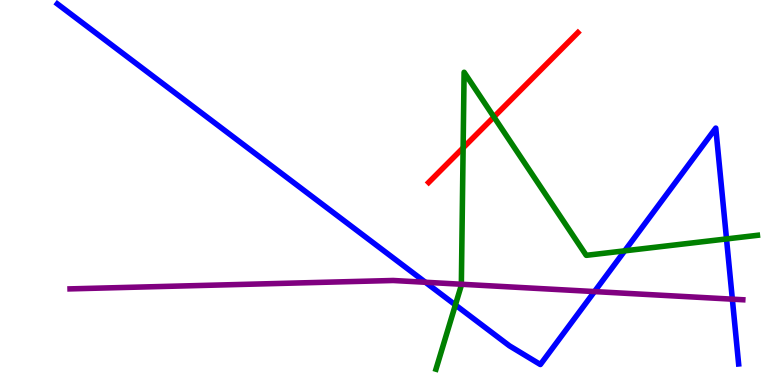[{'lines': ['blue', 'red'], 'intersections': []}, {'lines': ['green', 'red'], 'intersections': [{'x': 5.98, 'y': 6.16}, {'x': 6.37, 'y': 6.96}]}, {'lines': ['purple', 'red'], 'intersections': []}, {'lines': ['blue', 'green'], 'intersections': [{'x': 5.88, 'y': 2.08}, {'x': 8.06, 'y': 3.48}, {'x': 9.37, 'y': 3.79}]}, {'lines': ['blue', 'purple'], 'intersections': [{'x': 5.49, 'y': 2.67}, {'x': 7.67, 'y': 2.43}, {'x': 9.45, 'y': 2.23}]}, {'lines': ['green', 'purple'], 'intersections': [{'x': 5.95, 'y': 2.62}]}]